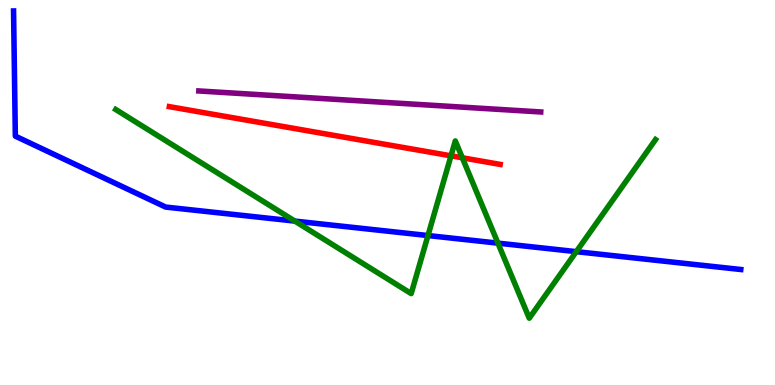[{'lines': ['blue', 'red'], 'intersections': []}, {'lines': ['green', 'red'], 'intersections': [{'x': 5.82, 'y': 5.95}, {'x': 5.97, 'y': 5.9}]}, {'lines': ['purple', 'red'], 'intersections': []}, {'lines': ['blue', 'green'], 'intersections': [{'x': 3.8, 'y': 4.26}, {'x': 5.52, 'y': 3.88}, {'x': 6.42, 'y': 3.68}, {'x': 7.44, 'y': 3.46}]}, {'lines': ['blue', 'purple'], 'intersections': []}, {'lines': ['green', 'purple'], 'intersections': []}]